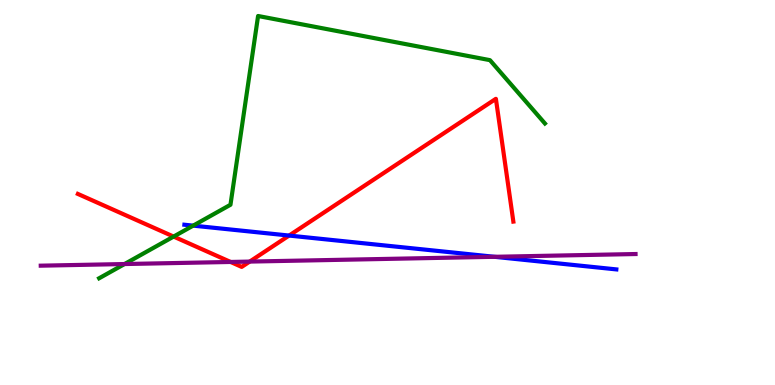[{'lines': ['blue', 'red'], 'intersections': [{'x': 3.73, 'y': 3.88}]}, {'lines': ['green', 'red'], 'intersections': [{'x': 2.24, 'y': 3.86}]}, {'lines': ['purple', 'red'], 'intersections': [{'x': 2.98, 'y': 3.2}, {'x': 3.22, 'y': 3.21}]}, {'lines': ['blue', 'green'], 'intersections': [{'x': 2.49, 'y': 4.14}]}, {'lines': ['blue', 'purple'], 'intersections': [{'x': 6.38, 'y': 3.33}]}, {'lines': ['green', 'purple'], 'intersections': [{'x': 1.61, 'y': 3.14}]}]